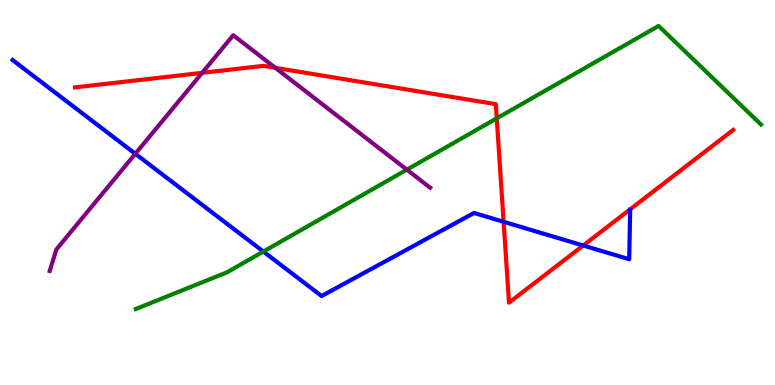[{'lines': ['blue', 'red'], 'intersections': [{'x': 6.5, 'y': 4.24}, {'x': 7.53, 'y': 3.62}]}, {'lines': ['green', 'red'], 'intersections': [{'x': 6.41, 'y': 6.93}]}, {'lines': ['purple', 'red'], 'intersections': [{'x': 2.61, 'y': 8.11}, {'x': 3.55, 'y': 8.24}]}, {'lines': ['blue', 'green'], 'intersections': [{'x': 3.4, 'y': 3.47}]}, {'lines': ['blue', 'purple'], 'intersections': [{'x': 1.75, 'y': 6.01}]}, {'lines': ['green', 'purple'], 'intersections': [{'x': 5.25, 'y': 5.59}]}]